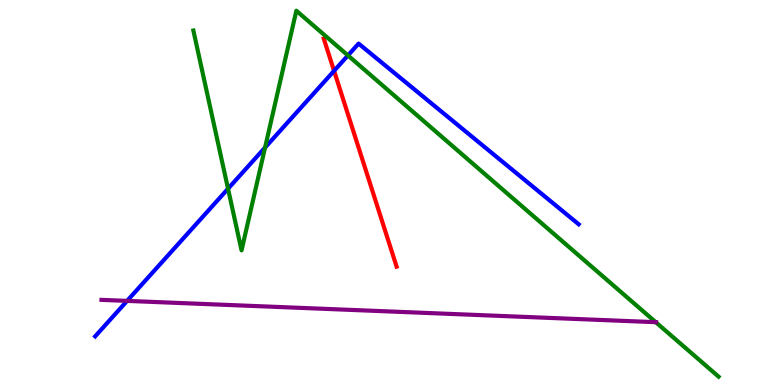[{'lines': ['blue', 'red'], 'intersections': [{'x': 4.31, 'y': 8.16}]}, {'lines': ['green', 'red'], 'intersections': []}, {'lines': ['purple', 'red'], 'intersections': []}, {'lines': ['blue', 'green'], 'intersections': [{'x': 2.94, 'y': 5.1}, {'x': 3.42, 'y': 6.17}, {'x': 4.49, 'y': 8.56}]}, {'lines': ['blue', 'purple'], 'intersections': [{'x': 1.64, 'y': 2.18}]}, {'lines': ['green', 'purple'], 'intersections': [{'x': 8.46, 'y': 1.63}]}]